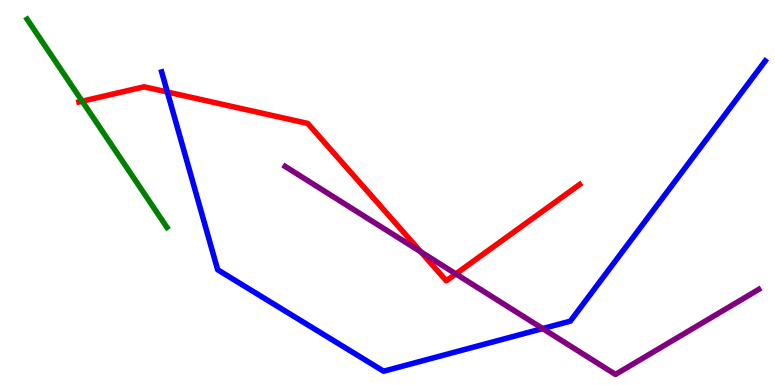[{'lines': ['blue', 'red'], 'intersections': [{'x': 2.16, 'y': 7.61}]}, {'lines': ['green', 'red'], 'intersections': [{'x': 1.06, 'y': 7.37}]}, {'lines': ['purple', 'red'], 'intersections': [{'x': 5.43, 'y': 3.46}, {'x': 5.88, 'y': 2.89}]}, {'lines': ['blue', 'green'], 'intersections': []}, {'lines': ['blue', 'purple'], 'intersections': [{'x': 7.0, 'y': 1.47}]}, {'lines': ['green', 'purple'], 'intersections': []}]